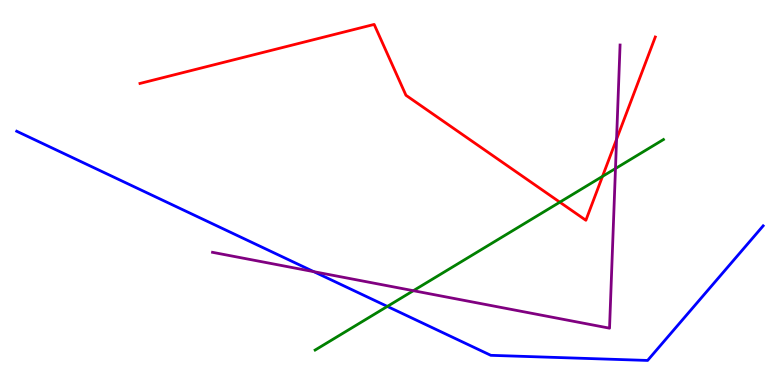[{'lines': ['blue', 'red'], 'intersections': []}, {'lines': ['green', 'red'], 'intersections': [{'x': 7.22, 'y': 4.75}, {'x': 7.77, 'y': 5.42}]}, {'lines': ['purple', 'red'], 'intersections': [{'x': 7.96, 'y': 6.38}]}, {'lines': ['blue', 'green'], 'intersections': [{'x': 5.0, 'y': 2.04}]}, {'lines': ['blue', 'purple'], 'intersections': [{'x': 4.05, 'y': 2.94}]}, {'lines': ['green', 'purple'], 'intersections': [{'x': 5.33, 'y': 2.45}, {'x': 7.94, 'y': 5.62}]}]